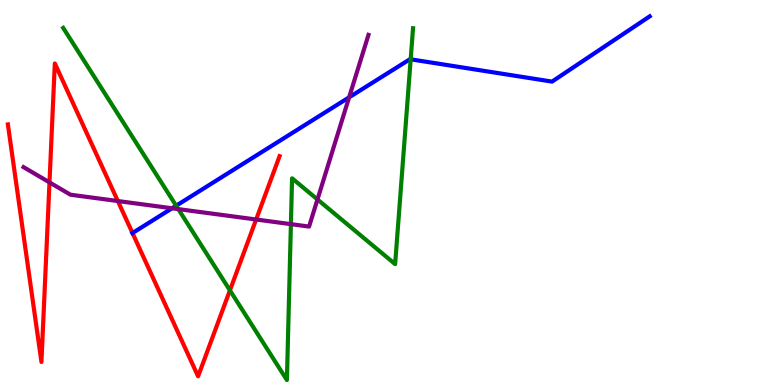[{'lines': ['blue', 'red'], 'intersections': [{'x': 1.71, 'y': 3.95}]}, {'lines': ['green', 'red'], 'intersections': [{'x': 2.97, 'y': 2.46}]}, {'lines': ['purple', 'red'], 'intersections': [{'x': 0.639, 'y': 5.26}, {'x': 1.52, 'y': 4.78}, {'x': 3.31, 'y': 4.3}]}, {'lines': ['blue', 'green'], 'intersections': [{'x': 2.27, 'y': 4.66}, {'x': 5.3, 'y': 8.46}]}, {'lines': ['blue', 'purple'], 'intersections': [{'x': 2.22, 'y': 4.59}, {'x': 4.5, 'y': 7.47}]}, {'lines': ['green', 'purple'], 'intersections': [{'x': 2.3, 'y': 4.57}, {'x': 3.75, 'y': 4.18}, {'x': 4.1, 'y': 4.82}]}]